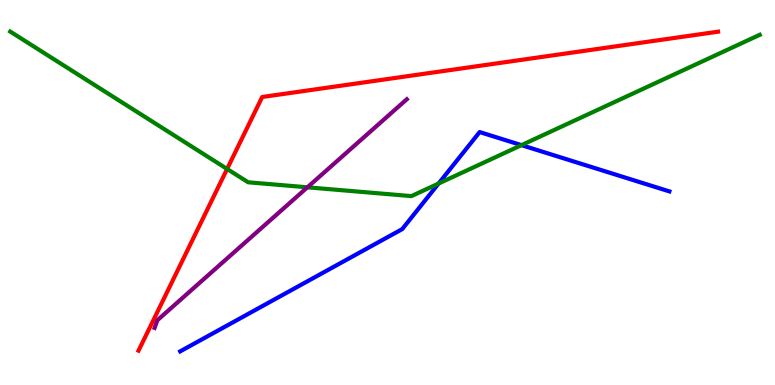[{'lines': ['blue', 'red'], 'intersections': []}, {'lines': ['green', 'red'], 'intersections': [{'x': 2.93, 'y': 5.61}]}, {'lines': ['purple', 'red'], 'intersections': []}, {'lines': ['blue', 'green'], 'intersections': [{'x': 5.66, 'y': 5.23}, {'x': 6.73, 'y': 6.23}]}, {'lines': ['blue', 'purple'], 'intersections': []}, {'lines': ['green', 'purple'], 'intersections': [{'x': 3.97, 'y': 5.13}]}]